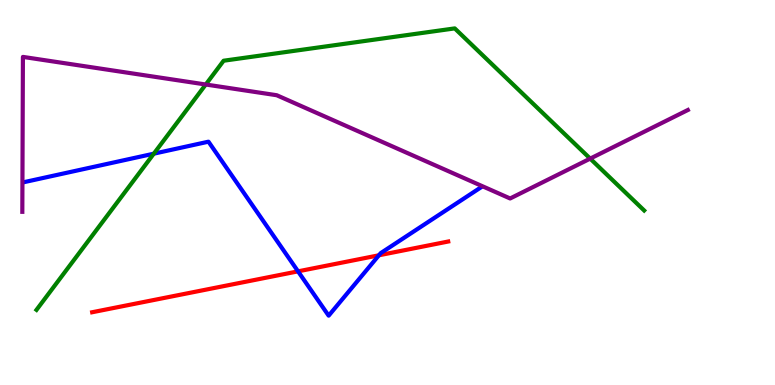[{'lines': ['blue', 'red'], 'intersections': [{'x': 3.85, 'y': 2.95}, {'x': 4.89, 'y': 3.37}]}, {'lines': ['green', 'red'], 'intersections': []}, {'lines': ['purple', 'red'], 'intersections': []}, {'lines': ['blue', 'green'], 'intersections': [{'x': 1.98, 'y': 6.01}]}, {'lines': ['blue', 'purple'], 'intersections': []}, {'lines': ['green', 'purple'], 'intersections': [{'x': 2.65, 'y': 7.8}, {'x': 7.62, 'y': 5.88}]}]